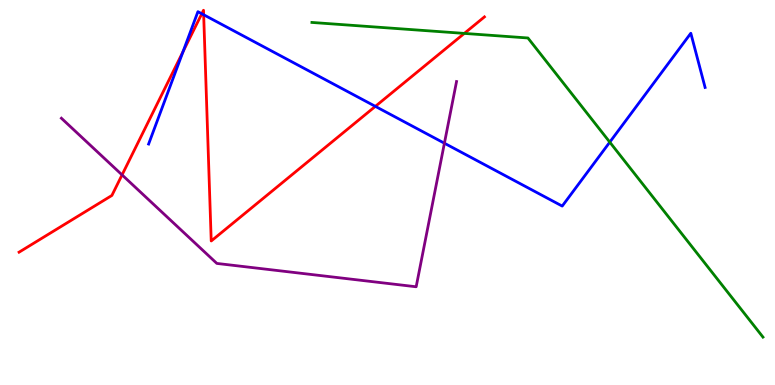[{'lines': ['blue', 'red'], 'intersections': [{'x': 2.36, 'y': 8.66}, {'x': 2.6, 'y': 9.64}, {'x': 2.63, 'y': 9.62}, {'x': 4.84, 'y': 7.24}]}, {'lines': ['green', 'red'], 'intersections': [{'x': 5.99, 'y': 9.13}]}, {'lines': ['purple', 'red'], 'intersections': [{'x': 1.57, 'y': 5.46}]}, {'lines': ['blue', 'green'], 'intersections': [{'x': 7.87, 'y': 6.31}]}, {'lines': ['blue', 'purple'], 'intersections': [{'x': 5.73, 'y': 6.28}]}, {'lines': ['green', 'purple'], 'intersections': []}]